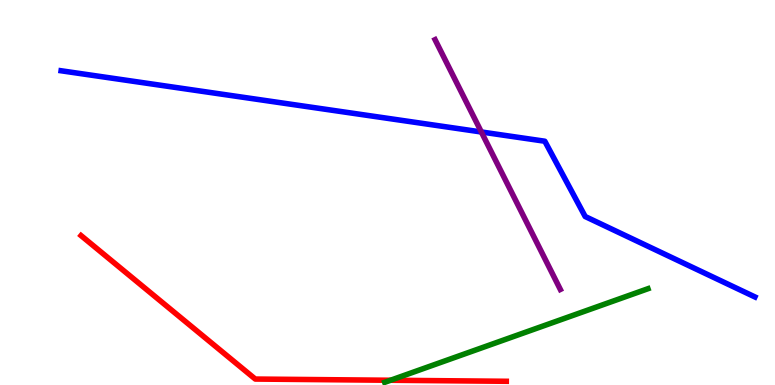[{'lines': ['blue', 'red'], 'intersections': []}, {'lines': ['green', 'red'], 'intersections': [{'x': 5.04, 'y': 0.123}]}, {'lines': ['purple', 'red'], 'intersections': []}, {'lines': ['blue', 'green'], 'intersections': []}, {'lines': ['blue', 'purple'], 'intersections': [{'x': 6.21, 'y': 6.57}]}, {'lines': ['green', 'purple'], 'intersections': []}]